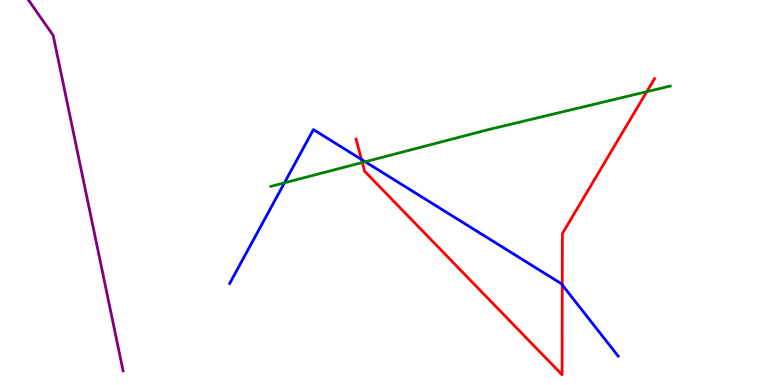[{'lines': ['blue', 'red'], 'intersections': [{'x': 4.66, 'y': 5.86}, {'x': 7.26, 'y': 2.6}]}, {'lines': ['green', 'red'], 'intersections': [{'x': 4.67, 'y': 5.78}, {'x': 8.35, 'y': 7.62}]}, {'lines': ['purple', 'red'], 'intersections': []}, {'lines': ['blue', 'green'], 'intersections': [{'x': 3.67, 'y': 5.25}, {'x': 4.71, 'y': 5.8}]}, {'lines': ['blue', 'purple'], 'intersections': []}, {'lines': ['green', 'purple'], 'intersections': []}]